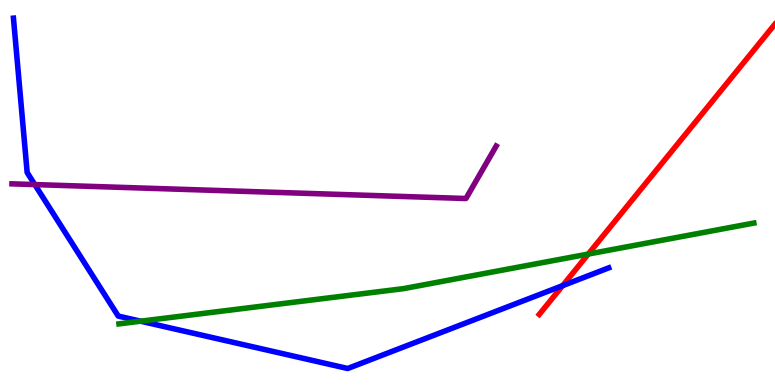[{'lines': ['blue', 'red'], 'intersections': [{'x': 7.26, 'y': 2.58}]}, {'lines': ['green', 'red'], 'intersections': [{'x': 7.59, 'y': 3.4}]}, {'lines': ['purple', 'red'], 'intersections': []}, {'lines': ['blue', 'green'], 'intersections': [{'x': 1.81, 'y': 1.66}]}, {'lines': ['blue', 'purple'], 'intersections': [{'x': 0.449, 'y': 5.21}]}, {'lines': ['green', 'purple'], 'intersections': []}]